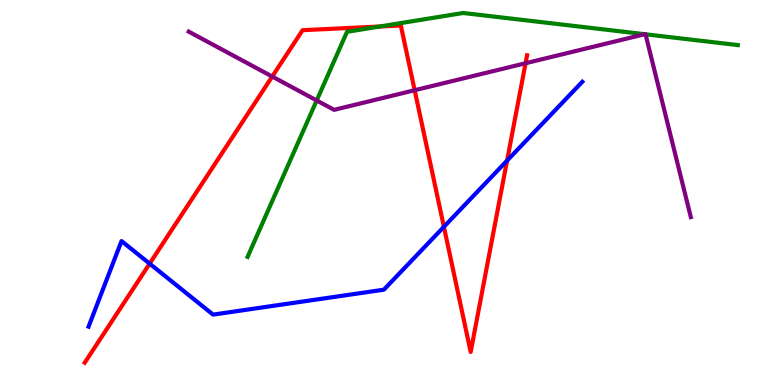[{'lines': ['blue', 'red'], 'intersections': [{'x': 1.93, 'y': 3.15}, {'x': 5.73, 'y': 4.11}, {'x': 6.54, 'y': 5.83}]}, {'lines': ['green', 'red'], 'intersections': [{'x': 4.9, 'y': 9.31}]}, {'lines': ['purple', 'red'], 'intersections': [{'x': 3.51, 'y': 8.01}, {'x': 5.35, 'y': 7.66}, {'x': 6.78, 'y': 8.36}]}, {'lines': ['blue', 'green'], 'intersections': []}, {'lines': ['blue', 'purple'], 'intersections': []}, {'lines': ['green', 'purple'], 'intersections': [{'x': 4.09, 'y': 7.39}, {'x': 8.32, 'y': 9.11}, {'x': 8.33, 'y': 9.11}]}]